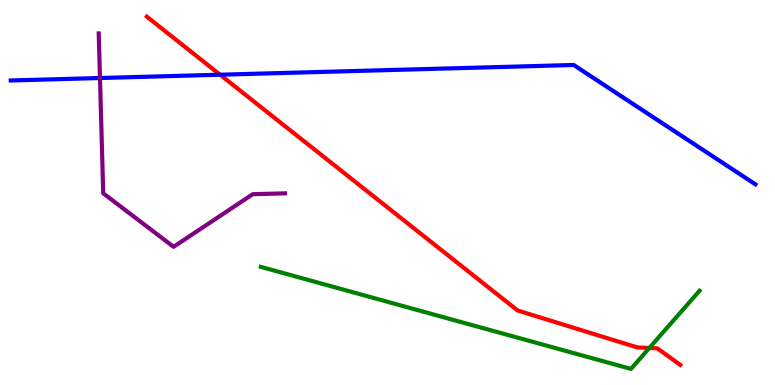[{'lines': ['blue', 'red'], 'intersections': [{'x': 2.84, 'y': 8.06}]}, {'lines': ['green', 'red'], 'intersections': [{'x': 8.38, 'y': 0.962}]}, {'lines': ['purple', 'red'], 'intersections': []}, {'lines': ['blue', 'green'], 'intersections': []}, {'lines': ['blue', 'purple'], 'intersections': [{'x': 1.29, 'y': 7.97}]}, {'lines': ['green', 'purple'], 'intersections': []}]